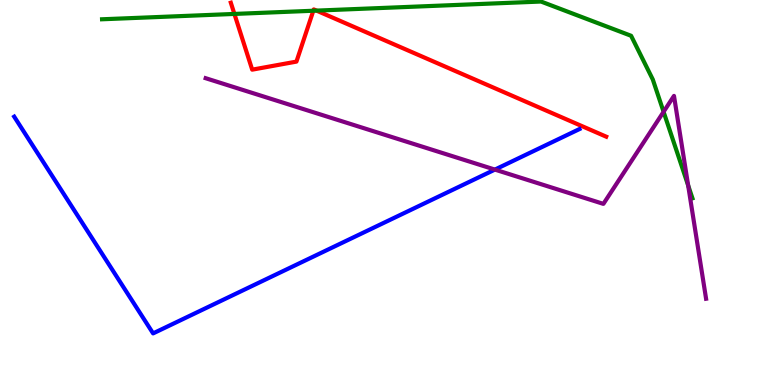[{'lines': ['blue', 'red'], 'intersections': []}, {'lines': ['green', 'red'], 'intersections': [{'x': 3.02, 'y': 9.64}, {'x': 4.04, 'y': 9.72}, {'x': 4.08, 'y': 9.72}]}, {'lines': ['purple', 'red'], 'intersections': []}, {'lines': ['blue', 'green'], 'intersections': []}, {'lines': ['blue', 'purple'], 'intersections': [{'x': 6.39, 'y': 5.59}]}, {'lines': ['green', 'purple'], 'intersections': [{'x': 8.56, 'y': 7.1}, {'x': 8.88, 'y': 5.18}]}]